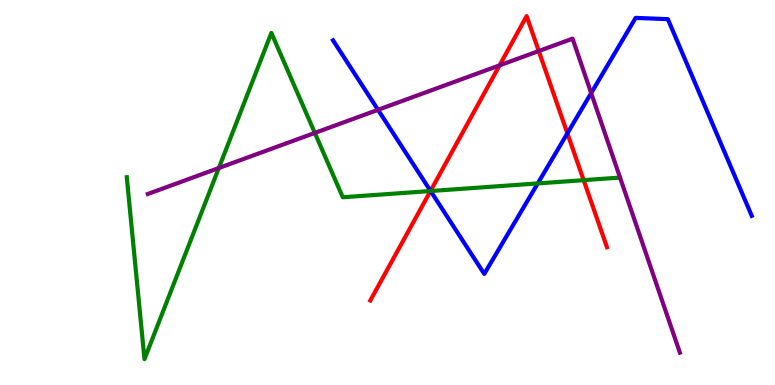[{'lines': ['blue', 'red'], 'intersections': [{'x': 5.56, 'y': 5.04}, {'x': 7.32, 'y': 6.54}]}, {'lines': ['green', 'red'], 'intersections': [{'x': 5.55, 'y': 5.04}, {'x': 7.53, 'y': 5.32}]}, {'lines': ['purple', 'red'], 'intersections': [{'x': 6.45, 'y': 8.3}, {'x': 6.95, 'y': 8.67}]}, {'lines': ['blue', 'green'], 'intersections': [{'x': 5.56, 'y': 5.04}, {'x': 6.94, 'y': 5.24}]}, {'lines': ['blue', 'purple'], 'intersections': [{'x': 4.88, 'y': 7.15}, {'x': 7.63, 'y': 7.58}]}, {'lines': ['green', 'purple'], 'intersections': [{'x': 2.82, 'y': 5.64}, {'x': 4.06, 'y': 6.55}]}]